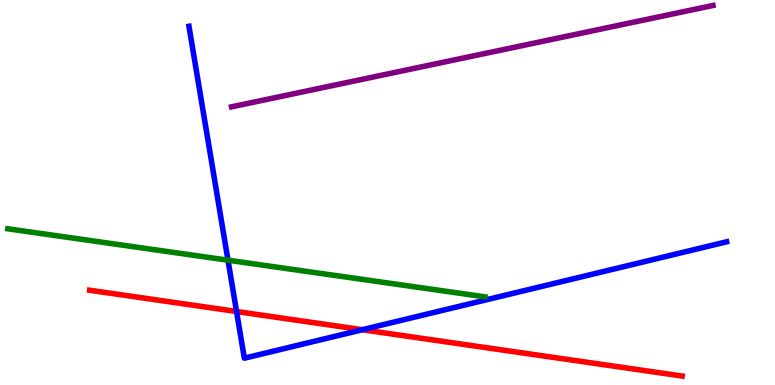[{'lines': ['blue', 'red'], 'intersections': [{'x': 3.05, 'y': 1.91}, {'x': 4.68, 'y': 1.44}]}, {'lines': ['green', 'red'], 'intersections': []}, {'lines': ['purple', 'red'], 'intersections': []}, {'lines': ['blue', 'green'], 'intersections': [{'x': 2.94, 'y': 3.24}]}, {'lines': ['blue', 'purple'], 'intersections': []}, {'lines': ['green', 'purple'], 'intersections': []}]